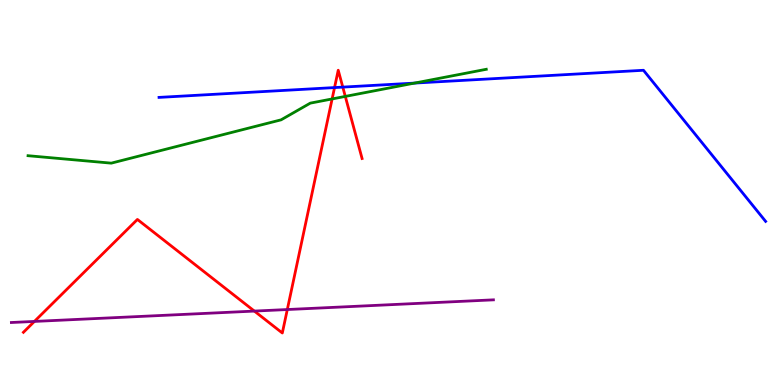[{'lines': ['blue', 'red'], 'intersections': [{'x': 4.32, 'y': 7.73}, {'x': 4.42, 'y': 7.74}]}, {'lines': ['green', 'red'], 'intersections': [{'x': 4.29, 'y': 7.43}, {'x': 4.46, 'y': 7.5}]}, {'lines': ['purple', 'red'], 'intersections': [{'x': 0.444, 'y': 1.65}, {'x': 3.28, 'y': 1.92}, {'x': 3.71, 'y': 1.96}]}, {'lines': ['blue', 'green'], 'intersections': [{'x': 5.35, 'y': 7.84}]}, {'lines': ['blue', 'purple'], 'intersections': []}, {'lines': ['green', 'purple'], 'intersections': []}]